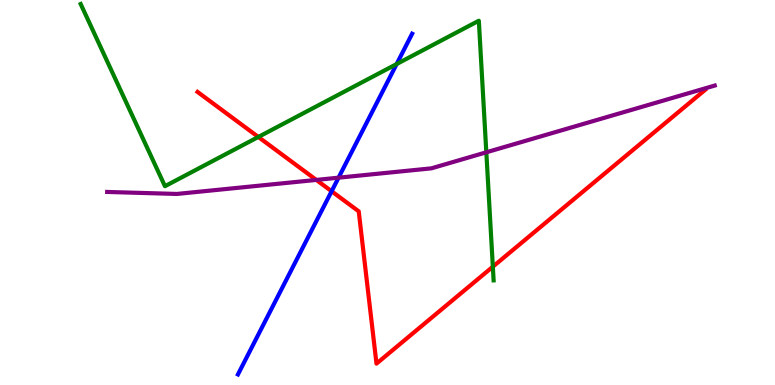[{'lines': ['blue', 'red'], 'intersections': [{'x': 4.28, 'y': 5.03}]}, {'lines': ['green', 'red'], 'intersections': [{'x': 3.33, 'y': 6.44}, {'x': 6.36, 'y': 3.07}]}, {'lines': ['purple', 'red'], 'intersections': [{'x': 4.08, 'y': 5.33}]}, {'lines': ['blue', 'green'], 'intersections': [{'x': 5.12, 'y': 8.34}]}, {'lines': ['blue', 'purple'], 'intersections': [{'x': 4.37, 'y': 5.38}]}, {'lines': ['green', 'purple'], 'intersections': [{'x': 6.28, 'y': 6.04}]}]